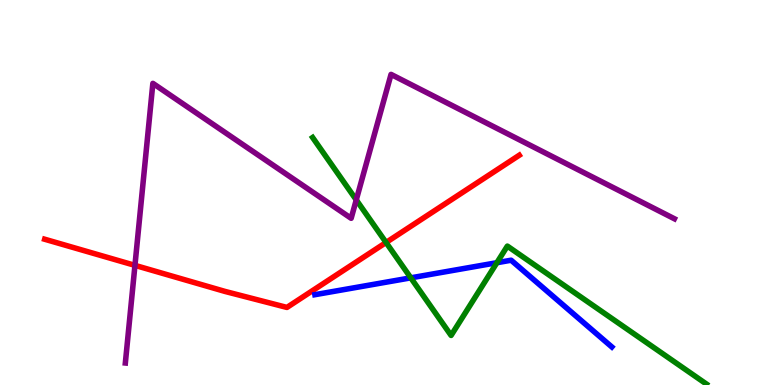[{'lines': ['blue', 'red'], 'intersections': []}, {'lines': ['green', 'red'], 'intersections': [{'x': 4.98, 'y': 3.7}]}, {'lines': ['purple', 'red'], 'intersections': [{'x': 1.74, 'y': 3.11}]}, {'lines': ['blue', 'green'], 'intersections': [{'x': 5.3, 'y': 2.78}, {'x': 6.41, 'y': 3.18}]}, {'lines': ['blue', 'purple'], 'intersections': []}, {'lines': ['green', 'purple'], 'intersections': [{'x': 4.6, 'y': 4.81}]}]